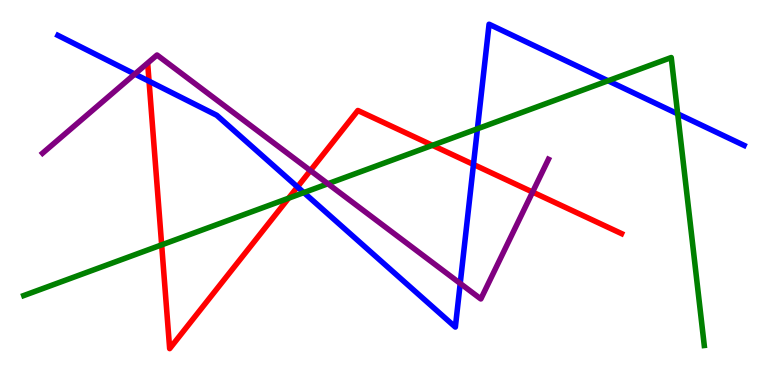[{'lines': ['blue', 'red'], 'intersections': [{'x': 1.92, 'y': 7.89}, {'x': 3.84, 'y': 5.14}, {'x': 6.11, 'y': 5.73}]}, {'lines': ['green', 'red'], 'intersections': [{'x': 2.09, 'y': 3.64}, {'x': 3.72, 'y': 4.85}, {'x': 5.58, 'y': 6.23}]}, {'lines': ['purple', 'red'], 'intersections': [{'x': 4.01, 'y': 5.57}, {'x': 6.87, 'y': 5.01}]}, {'lines': ['blue', 'green'], 'intersections': [{'x': 3.92, 'y': 5.0}, {'x': 6.16, 'y': 6.65}, {'x': 7.85, 'y': 7.9}, {'x': 8.74, 'y': 7.04}]}, {'lines': ['blue', 'purple'], 'intersections': [{'x': 1.74, 'y': 8.08}, {'x': 5.94, 'y': 2.64}]}, {'lines': ['green', 'purple'], 'intersections': [{'x': 4.23, 'y': 5.23}]}]